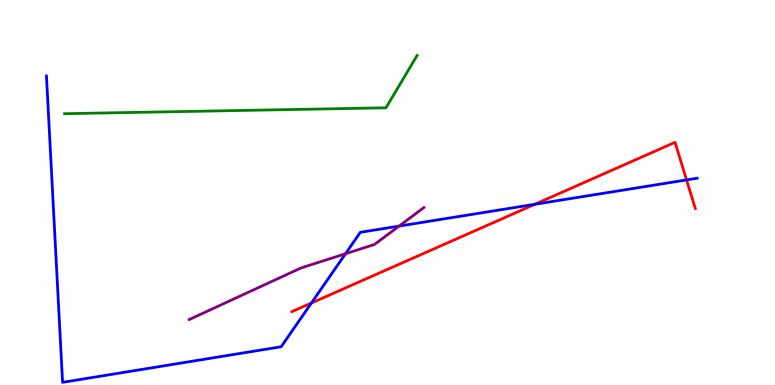[{'lines': ['blue', 'red'], 'intersections': [{'x': 4.02, 'y': 2.13}, {'x': 6.9, 'y': 4.69}, {'x': 8.86, 'y': 5.33}]}, {'lines': ['green', 'red'], 'intersections': []}, {'lines': ['purple', 'red'], 'intersections': []}, {'lines': ['blue', 'green'], 'intersections': []}, {'lines': ['blue', 'purple'], 'intersections': [{'x': 4.46, 'y': 3.41}, {'x': 5.15, 'y': 4.13}]}, {'lines': ['green', 'purple'], 'intersections': []}]